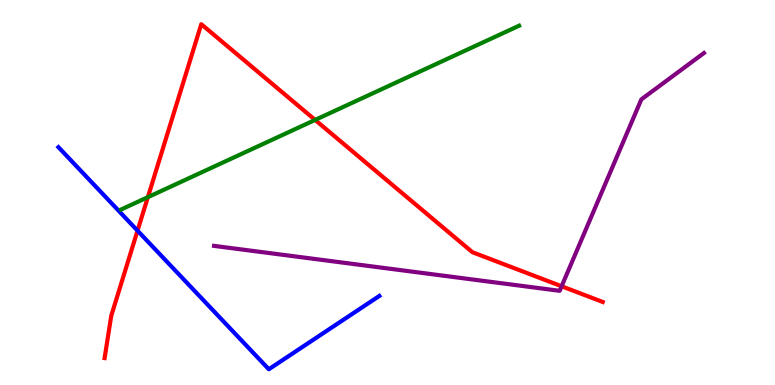[{'lines': ['blue', 'red'], 'intersections': [{'x': 1.77, 'y': 4.01}]}, {'lines': ['green', 'red'], 'intersections': [{'x': 1.91, 'y': 4.88}, {'x': 4.07, 'y': 6.89}]}, {'lines': ['purple', 'red'], 'intersections': [{'x': 7.25, 'y': 2.56}]}, {'lines': ['blue', 'green'], 'intersections': []}, {'lines': ['blue', 'purple'], 'intersections': []}, {'lines': ['green', 'purple'], 'intersections': []}]